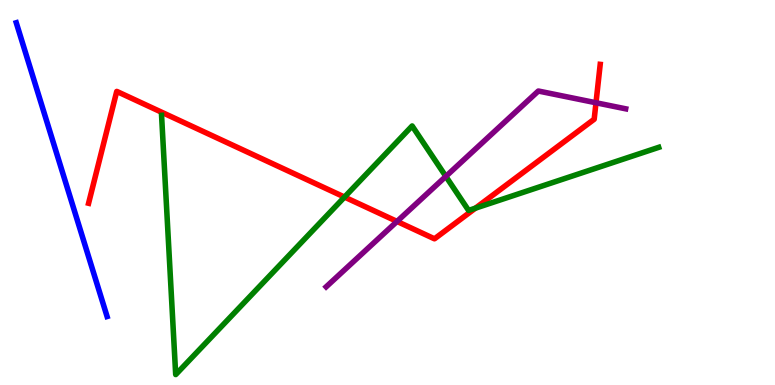[{'lines': ['blue', 'red'], 'intersections': []}, {'lines': ['green', 'red'], 'intersections': [{'x': 4.45, 'y': 4.88}, {'x': 6.13, 'y': 4.59}]}, {'lines': ['purple', 'red'], 'intersections': [{'x': 5.12, 'y': 4.25}, {'x': 7.69, 'y': 7.33}]}, {'lines': ['blue', 'green'], 'intersections': []}, {'lines': ['blue', 'purple'], 'intersections': []}, {'lines': ['green', 'purple'], 'intersections': [{'x': 5.75, 'y': 5.42}]}]